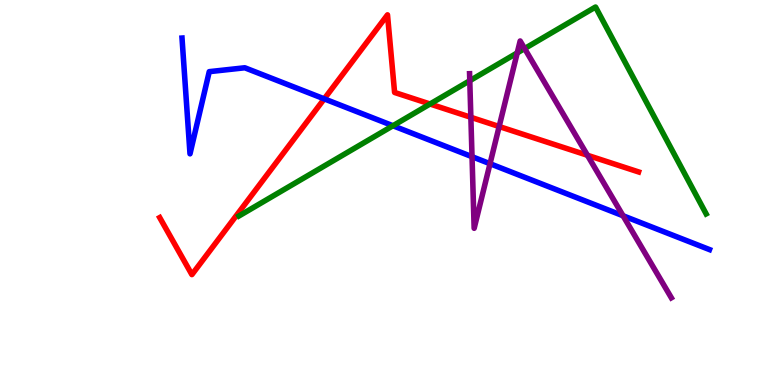[{'lines': ['blue', 'red'], 'intersections': [{'x': 4.18, 'y': 7.43}]}, {'lines': ['green', 'red'], 'intersections': [{'x': 5.55, 'y': 7.3}]}, {'lines': ['purple', 'red'], 'intersections': [{'x': 6.08, 'y': 6.95}, {'x': 6.44, 'y': 6.71}, {'x': 7.58, 'y': 5.97}]}, {'lines': ['blue', 'green'], 'intersections': [{'x': 5.07, 'y': 6.73}]}, {'lines': ['blue', 'purple'], 'intersections': [{'x': 6.09, 'y': 5.93}, {'x': 6.32, 'y': 5.75}, {'x': 8.04, 'y': 4.4}]}, {'lines': ['green', 'purple'], 'intersections': [{'x': 6.06, 'y': 7.9}, {'x': 6.67, 'y': 8.63}, {'x': 6.77, 'y': 8.74}]}]